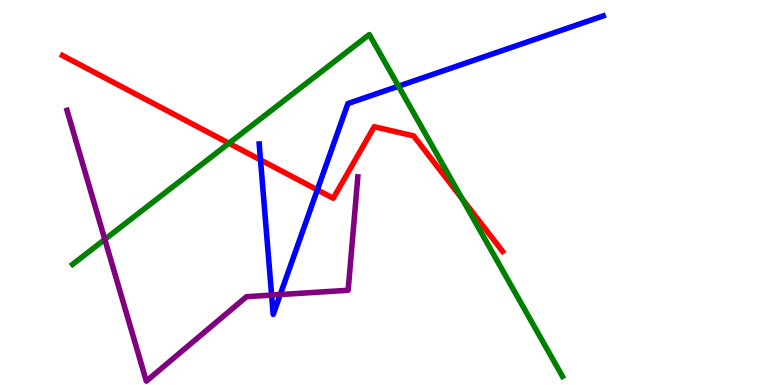[{'lines': ['blue', 'red'], 'intersections': [{'x': 3.36, 'y': 5.85}, {'x': 4.09, 'y': 5.07}]}, {'lines': ['green', 'red'], 'intersections': [{'x': 2.95, 'y': 6.28}, {'x': 5.96, 'y': 4.83}]}, {'lines': ['purple', 'red'], 'intersections': []}, {'lines': ['blue', 'green'], 'intersections': [{'x': 5.14, 'y': 7.76}]}, {'lines': ['blue', 'purple'], 'intersections': [{'x': 3.5, 'y': 2.33}, {'x': 3.62, 'y': 2.35}]}, {'lines': ['green', 'purple'], 'intersections': [{'x': 1.35, 'y': 3.78}]}]